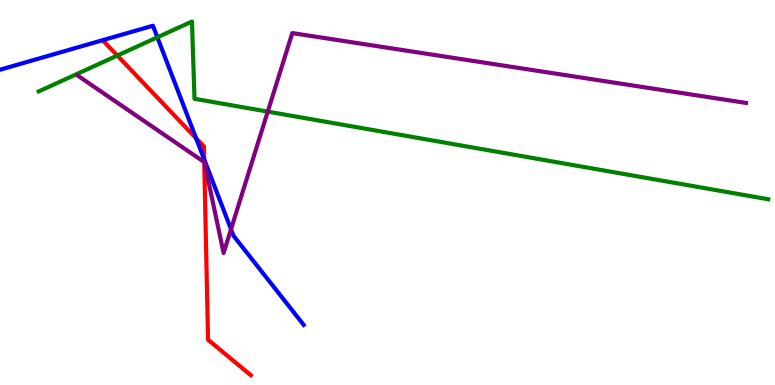[{'lines': ['blue', 'red'], 'intersections': [{'x': 2.53, 'y': 6.41}, {'x': 2.63, 'y': 5.86}]}, {'lines': ['green', 'red'], 'intersections': [{'x': 1.51, 'y': 8.56}]}, {'lines': ['purple', 'red'], 'intersections': [{'x': 2.64, 'y': 5.79}]}, {'lines': ['blue', 'green'], 'intersections': [{'x': 2.03, 'y': 9.03}]}, {'lines': ['blue', 'purple'], 'intersections': [{'x': 2.98, 'y': 4.05}]}, {'lines': ['green', 'purple'], 'intersections': [{'x': 3.45, 'y': 7.1}]}]